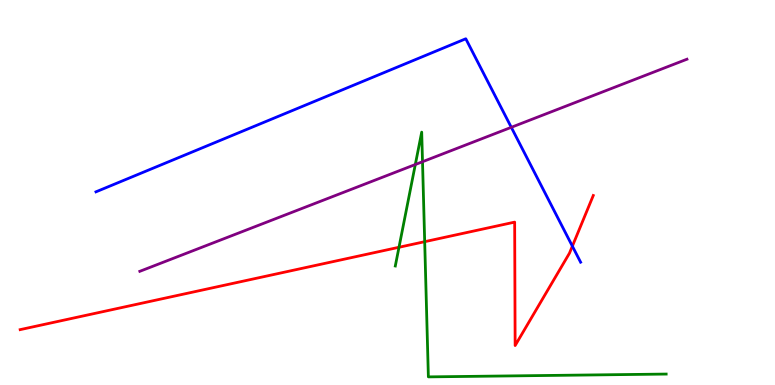[{'lines': ['blue', 'red'], 'intersections': [{'x': 7.39, 'y': 3.61}]}, {'lines': ['green', 'red'], 'intersections': [{'x': 5.15, 'y': 3.58}, {'x': 5.48, 'y': 3.72}]}, {'lines': ['purple', 'red'], 'intersections': []}, {'lines': ['blue', 'green'], 'intersections': []}, {'lines': ['blue', 'purple'], 'intersections': [{'x': 6.6, 'y': 6.69}]}, {'lines': ['green', 'purple'], 'intersections': [{'x': 5.36, 'y': 5.73}, {'x': 5.45, 'y': 5.8}]}]